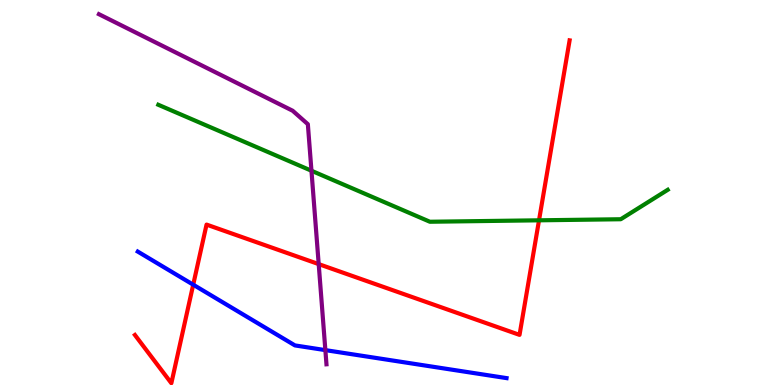[{'lines': ['blue', 'red'], 'intersections': [{'x': 2.49, 'y': 2.61}]}, {'lines': ['green', 'red'], 'intersections': [{'x': 6.96, 'y': 4.28}]}, {'lines': ['purple', 'red'], 'intersections': [{'x': 4.11, 'y': 3.14}]}, {'lines': ['blue', 'green'], 'intersections': []}, {'lines': ['blue', 'purple'], 'intersections': [{'x': 4.2, 'y': 0.906}]}, {'lines': ['green', 'purple'], 'intersections': [{'x': 4.02, 'y': 5.57}]}]